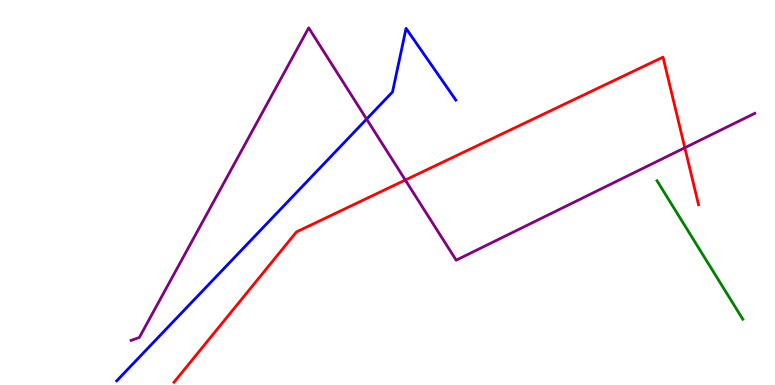[{'lines': ['blue', 'red'], 'intersections': []}, {'lines': ['green', 'red'], 'intersections': []}, {'lines': ['purple', 'red'], 'intersections': [{'x': 5.23, 'y': 5.32}, {'x': 8.84, 'y': 6.16}]}, {'lines': ['blue', 'green'], 'intersections': []}, {'lines': ['blue', 'purple'], 'intersections': [{'x': 4.73, 'y': 6.91}]}, {'lines': ['green', 'purple'], 'intersections': []}]